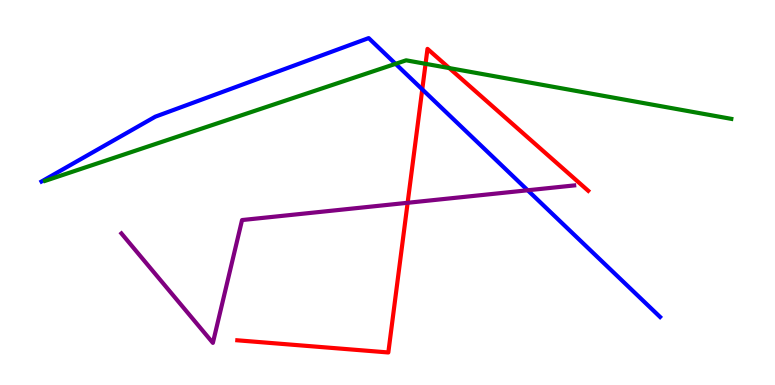[{'lines': ['blue', 'red'], 'intersections': [{'x': 5.45, 'y': 7.68}]}, {'lines': ['green', 'red'], 'intersections': [{'x': 5.49, 'y': 8.34}, {'x': 5.8, 'y': 8.23}]}, {'lines': ['purple', 'red'], 'intersections': [{'x': 5.26, 'y': 4.73}]}, {'lines': ['blue', 'green'], 'intersections': [{'x': 5.1, 'y': 8.34}]}, {'lines': ['blue', 'purple'], 'intersections': [{'x': 6.81, 'y': 5.06}]}, {'lines': ['green', 'purple'], 'intersections': []}]